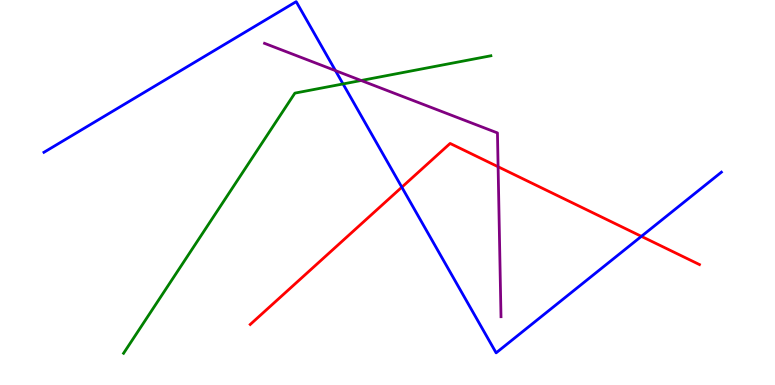[{'lines': ['blue', 'red'], 'intersections': [{'x': 5.18, 'y': 5.14}, {'x': 8.28, 'y': 3.86}]}, {'lines': ['green', 'red'], 'intersections': []}, {'lines': ['purple', 'red'], 'intersections': [{'x': 6.43, 'y': 5.67}]}, {'lines': ['blue', 'green'], 'intersections': [{'x': 4.43, 'y': 7.82}]}, {'lines': ['blue', 'purple'], 'intersections': [{'x': 4.33, 'y': 8.17}]}, {'lines': ['green', 'purple'], 'intersections': [{'x': 4.66, 'y': 7.91}]}]